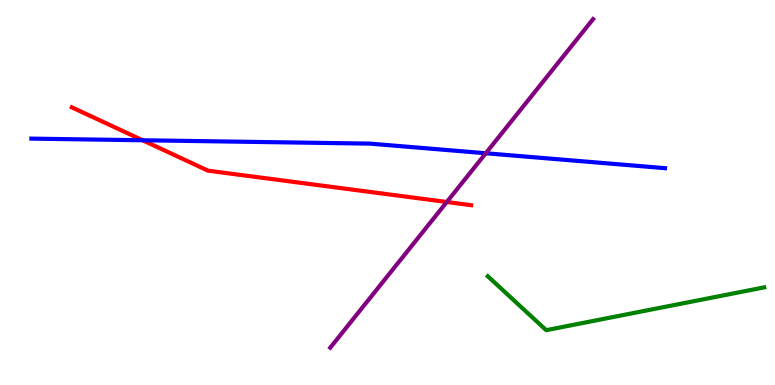[{'lines': ['blue', 'red'], 'intersections': [{'x': 1.84, 'y': 6.36}]}, {'lines': ['green', 'red'], 'intersections': []}, {'lines': ['purple', 'red'], 'intersections': [{'x': 5.77, 'y': 4.75}]}, {'lines': ['blue', 'green'], 'intersections': []}, {'lines': ['blue', 'purple'], 'intersections': [{'x': 6.27, 'y': 6.02}]}, {'lines': ['green', 'purple'], 'intersections': []}]